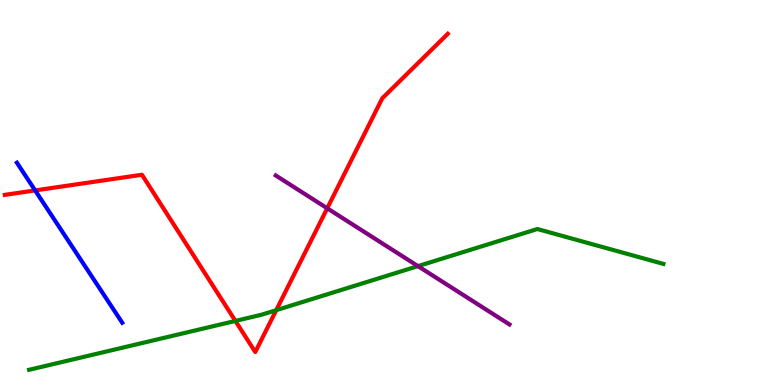[{'lines': ['blue', 'red'], 'intersections': [{'x': 0.453, 'y': 5.05}]}, {'lines': ['green', 'red'], 'intersections': [{'x': 3.04, 'y': 1.66}, {'x': 3.56, 'y': 1.94}]}, {'lines': ['purple', 'red'], 'intersections': [{'x': 4.22, 'y': 4.59}]}, {'lines': ['blue', 'green'], 'intersections': []}, {'lines': ['blue', 'purple'], 'intersections': []}, {'lines': ['green', 'purple'], 'intersections': [{'x': 5.39, 'y': 3.09}]}]